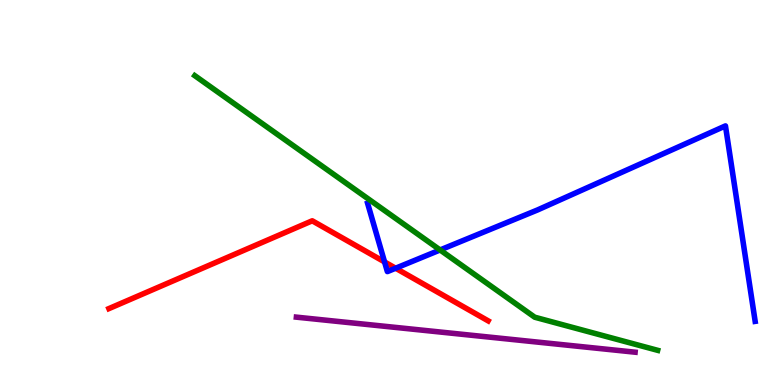[{'lines': ['blue', 'red'], 'intersections': [{'x': 4.96, 'y': 3.2}, {'x': 5.1, 'y': 3.03}]}, {'lines': ['green', 'red'], 'intersections': []}, {'lines': ['purple', 'red'], 'intersections': []}, {'lines': ['blue', 'green'], 'intersections': [{'x': 5.68, 'y': 3.51}]}, {'lines': ['blue', 'purple'], 'intersections': []}, {'lines': ['green', 'purple'], 'intersections': []}]